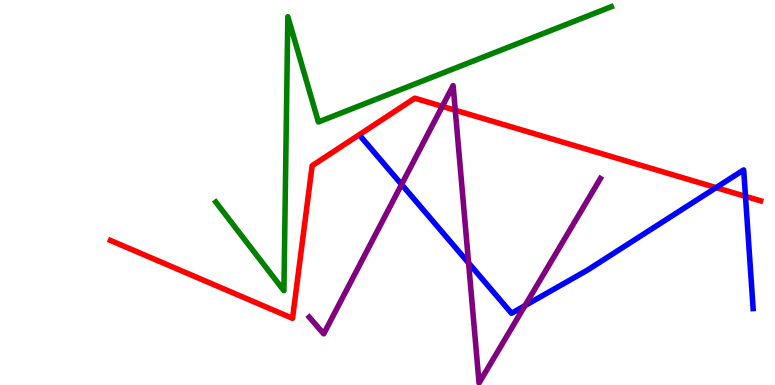[{'lines': ['blue', 'red'], 'intersections': [{'x': 9.24, 'y': 5.13}, {'x': 9.62, 'y': 4.9}]}, {'lines': ['green', 'red'], 'intersections': []}, {'lines': ['purple', 'red'], 'intersections': [{'x': 5.71, 'y': 7.24}, {'x': 5.87, 'y': 7.14}]}, {'lines': ['blue', 'green'], 'intersections': []}, {'lines': ['blue', 'purple'], 'intersections': [{'x': 5.18, 'y': 5.21}, {'x': 6.05, 'y': 3.17}, {'x': 6.77, 'y': 2.06}]}, {'lines': ['green', 'purple'], 'intersections': []}]